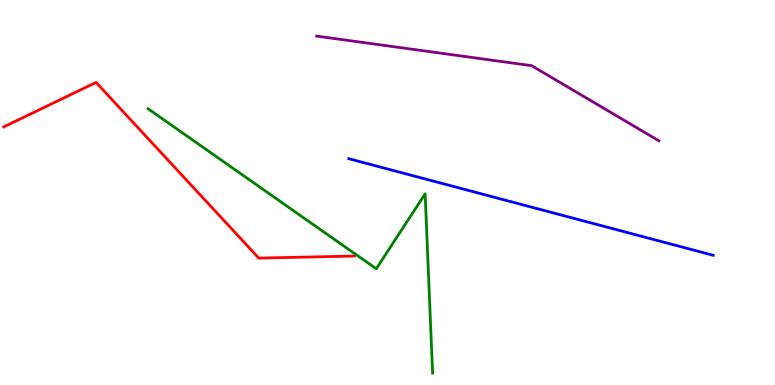[{'lines': ['blue', 'red'], 'intersections': []}, {'lines': ['green', 'red'], 'intersections': []}, {'lines': ['purple', 'red'], 'intersections': []}, {'lines': ['blue', 'green'], 'intersections': []}, {'lines': ['blue', 'purple'], 'intersections': []}, {'lines': ['green', 'purple'], 'intersections': []}]